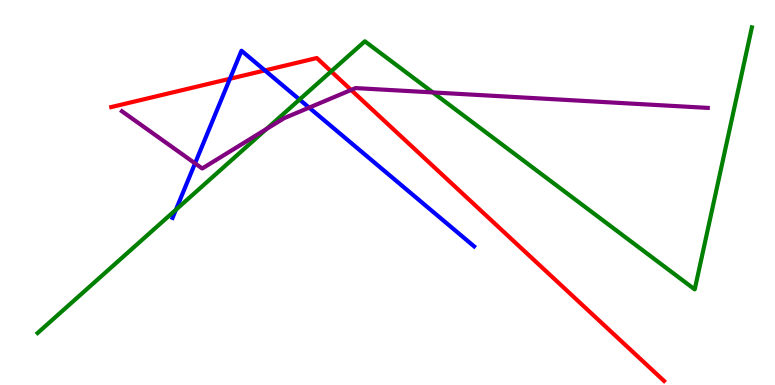[{'lines': ['blue', 'red'], 'intersections': [{'x': 2.97, 'y': 7.95}, {'x': 3.42, 'y': 8.17}]}, {'lines': ['green', 'red'], 'intersections': [{'x': 4.27, 'y': 8.15}]}, {'lines': ['purple', 'red'], 'intersections': [{'x': 4.53, 'y': 7.66}]}, {'lines': ['blue', 'green'], 'intersections': [{'x': 2.27, 'y': 4.55}, {'x': 3.86, 'y': 7.41}]}, {'lines': ['blue', 'purple'], 'intersections': [{'x': 2.52, 'y': 5.76}, {'x': 3.99, 'y': 7.2}]}, {'lines': ['green', 'purple'], 'intersections': [{'x': 3.44, 'y': 6.65}, {'x': 5.58, 'y': 7.6}]}]